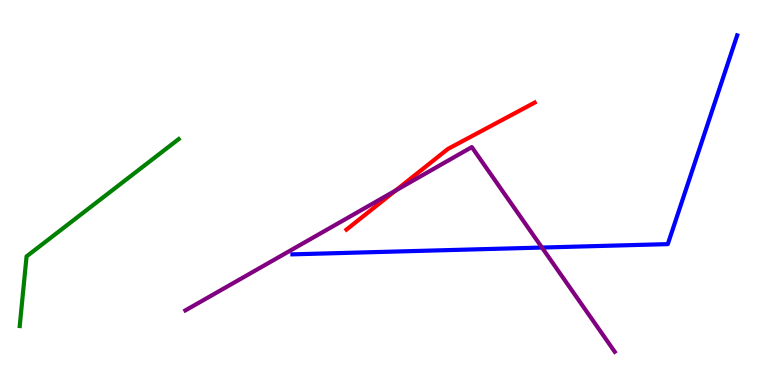[{'lines': ['blue', 'red'], 'intersections': []}, {'lines': ['green', 'red'], 'intersections': []}, {'lines': ['purple', 'red'], 'intersections': [{'x': 5.1, 'y': 5.05}]}, {'lines': ['blue', 'green'], 'intersections': []}, {'lines': ['blue', 'purple'], 'intersections': [{'x': 6.99, 'y': 3.57}]}, {'lines': ['green', 'purple'], 'intersections': []}]